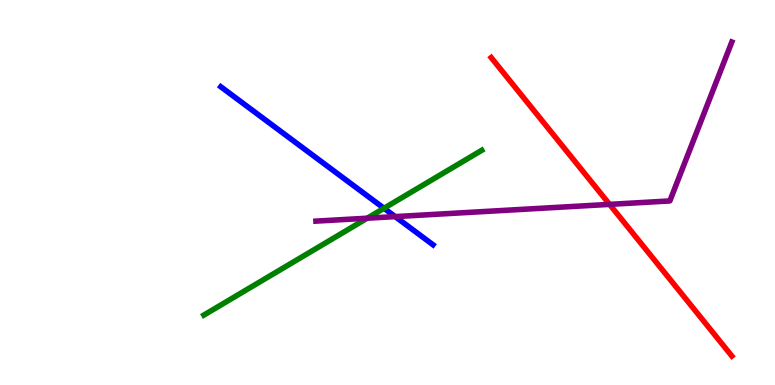[{'lines': ['blue', 'red'], 'intersections': []}, {'lines': ['green', 'red'], 'intersections': []}, {'lines': ['purple', 'red'], 'intersections': [{'x': 7.87, 'y': 4.69}]}, {'lines': ['blue', 'green'], 'intersections': [{'x': 4.95, 'y': 4.59}]}, {'lines': ['blue', 'purple'], 'intersections': [{'x': 5.1, 'y': 4.37}]}, {'lines': ['green', 'purple'], 'intersections': [{'x': 4.74, 'y': 4.33}]}]